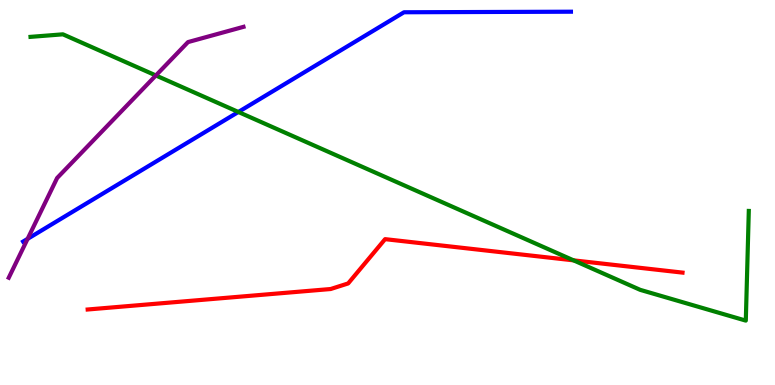[{'lines': ['blue', 'red'], 'intersections': []}, {'lines': ['green', 'red'], 'intersections': [{'x': 7.4, 'y': 3.24}]}, {'lines': ['purple', 'red'], 'intersections': []}, {'lines': ['blue', 'green'], 'intersections': [{'x': 3.08, 'y': 7.09}]}, {'lines': ['blue', 'purple'], 'intersections': [{'x': 0.356, 'y': 3.8}]}, {'lines': ['green', 'purple'], 'intersections': [{'x': 2.01, 'y': 8.04}]}]